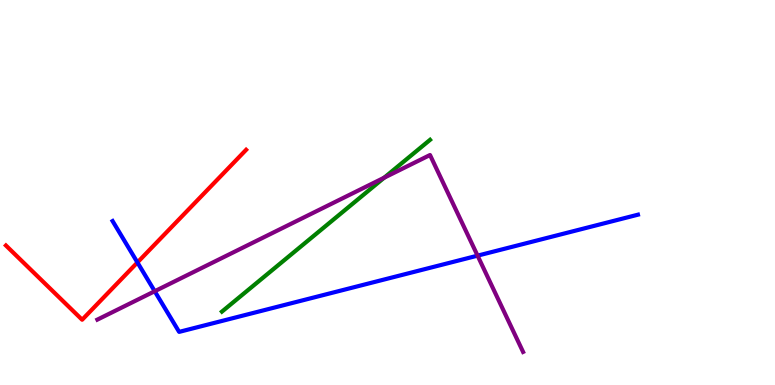[{'lines': ['blue', 'red'], 'intersections': [{'x': 1.77, 'y': 3.18}]}, {'lines': ['green', 'red'], 'intersections': []}, {'lines': ['purple', 'red'], 'intersections': []}, {'lines': ['blue', 'green'], 'intersections': []}, {'lines': ['blue', 'purple'], 'intersections': [{'x': 2.0, 'y': 2.44}, {'x': 6.16, 'y': 3.36}]}, {'lines': ['green', 'purple'], 'intersections': [{'x': 4.96, 'y': 5.38}]}]